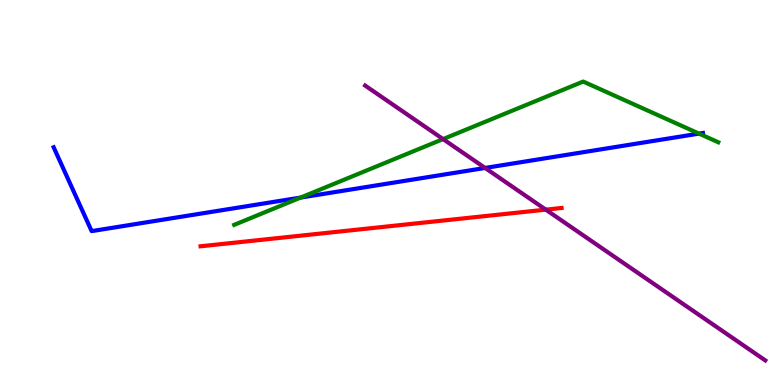[{'lines': ['blue', 'red'], 'intersections': []}, {'lines': ['green', 'red'], 'intersections': []}, {'lines': ['purple', 'red'], 'intersections': [{'x': 7.04, 'y': 4.55}]}, {'lines': ['blue', 'green'], 'intersections': [{'x': 3.88, 'y': 4.87}, {'x': 9.02, 'y': 6.53}]}, {'lines': ['blue', 'purple'], 'intersections': [{'x': 6.26, 'y': 5.64}]}, {'lines': ['green', 'purple'], 'intersections': [{'x': 5.72, 'y': 6.39}]}]